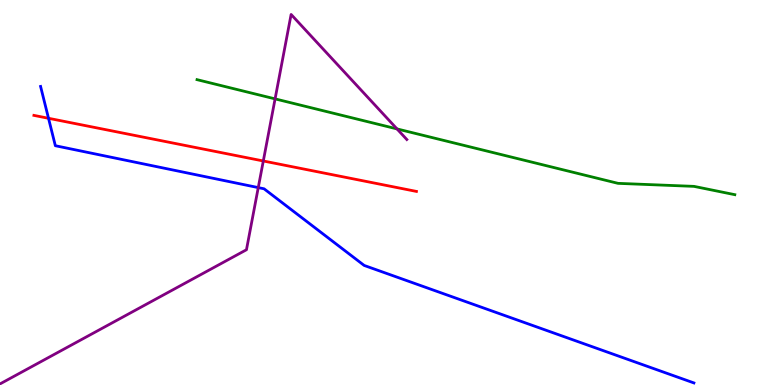[{'lines': ['blue', 'red'], 'intersections': [{'x': 0.626, 'y': 6.93}]}, {'lines': ['green', 'red'], 'intersections': []}, {'lines': ['purple', 'red'], 'intersections': [{'x': 3.4, 'y': 5.82}]}, {'lines': ['blue', 'green'], 'intersections': []}, {'lines': ['blue', 'purple'], 'intersections': [{'x': 3.33, 'y': 5.13}]}, {'lines': ['green', 'purple'], 'intersections': [{'x': 3.55, 'y': 7.43}, {'x': 5.12, 'y': 6.65}]}]